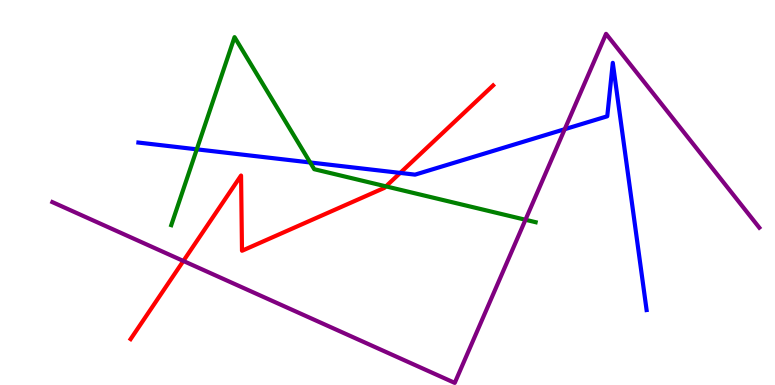[{'lines': ['blue', 'red'], 'intersections': [{'x': 5.16, 'y': 5.51}]}, {'lines': ['green', 'red'], 'intersections': [{'x': 4.98, 'y': 5.16}]}, {'lines': ['purple', 'red'], 'intersections': [{'x': 2.37, 'y': 3.22}]}, {'lines': ['blue', 'green'], 'intersections': [{'x': 2.54, 'y': 6.12}, {'x': 4.0, 'y': 5.78}]}, {'lines': ['blue', 'purple'], 'intersections': [{'x': 7.29, 'y': 6.64}]}, {'lines': ['green', 'purple'], 'intersections': [{'x': 6.78, 'y': 4.29}]}]